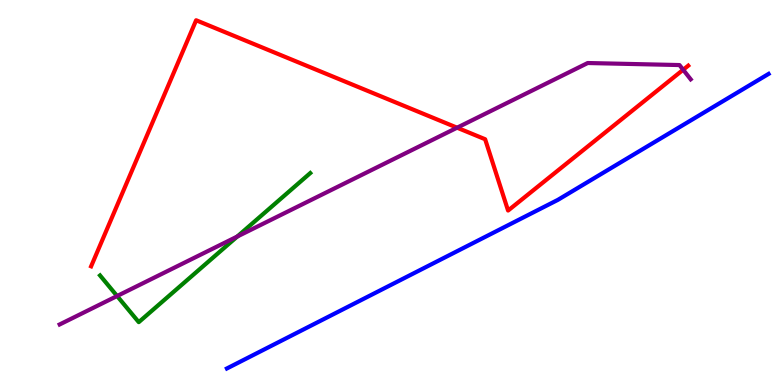[{'lines': ['blue', 'red'], 'intersections': []}, {'lines': ['green', 'red'], 'intersections': []}, {'lines': ['purple', 'red'], 'intersections': [{'x': 5.9, 'y': 6.68}, {'x': 8.82, 'y': 8.19}]}, {'lines': ['blue', 'green'], 'intersections': []}, {'lines': ['blue', 'purple'], 'intersections': []}, {'lines': ['green', 'purple'], 'intersections': [{'x': 1.51, 'y': 2.31}, {'x': 3.06, 'y': 3.86}]}]